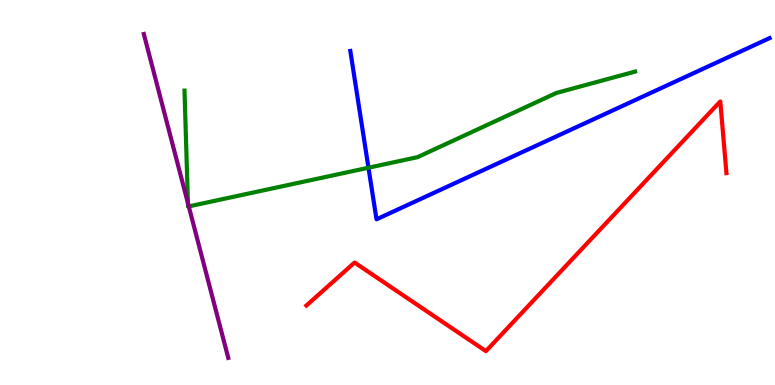[{'lines': ['blue', 'red'], 'intersections': []}, {'lines': ['green', 'red'], 'intersections': []}, {'lines': ['purple', 'red'], 'intersections': []}, {'lines': ['blue', 'green'], 'intersections': [{'x': 4.75, 'y': 5.64}]}, {'lines': ['blue', 'purple'], 'intersections': []}, {'lines': ['green', 'purple'], 'intersections': [{'x': 2.43, 'y': 4.72}, {'x': 2.44, 'y': 4.64}]}]